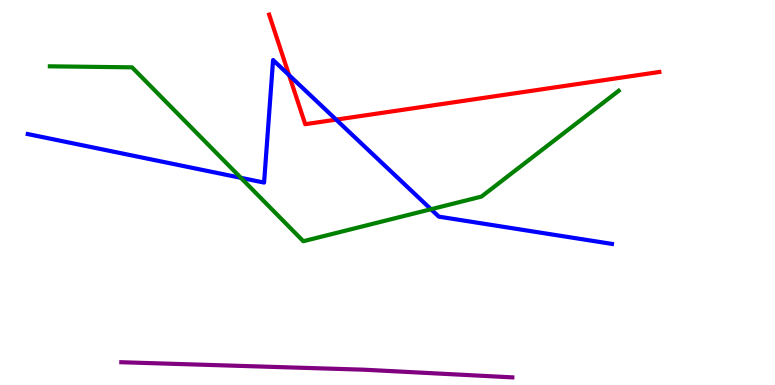[{'lines': ['blue', 'red'], 'intersections': [{'x': 3.73, 'y': 8.05}, {'x': 4.34, 'y': 6.89}]}, {'lines': ['green', 'red'], 'intersections': []}, {'lines': ['purple', 'red'], 'intersections': []}, {'lines': ['blue', 'green'], 'intersections': [{'x': 3.11, 'y': 5.38}, {'x': 5.56, 'y': 4.57}]}, {'lines': ['blue', 'purple'], 'intersections': []}, {'lines': ['green', 'purple'], 'intersections': []}]